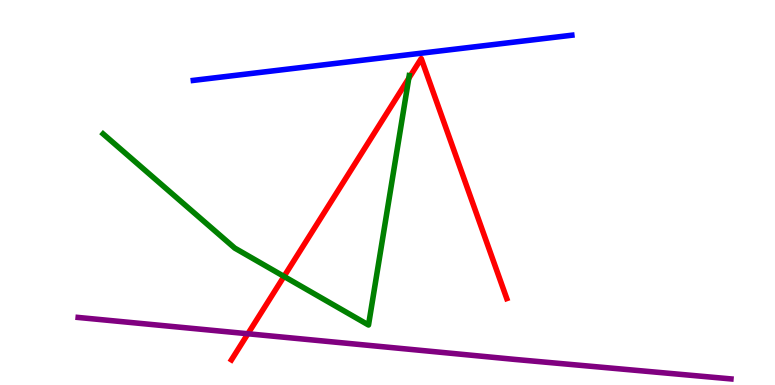[{'lines': ['blue', 'red'], 'intersections': []}, {'lines': ['green', 'red'], 'intersections': [{'x': 3.66, 'y': 2.82}, {'x': 5.27, 'y': 7.97}]}, {'lines': ['purple', 'red'], 'intersections': [{'x': 3.2, 'y': 1.33}]}, {'lines': ['blue', 'green'], 'intersections': []}, {'lines': ['blue', 'purple'], 'intersections': []}, {'lines': ['green', 'purple'], 'intersections': []}]